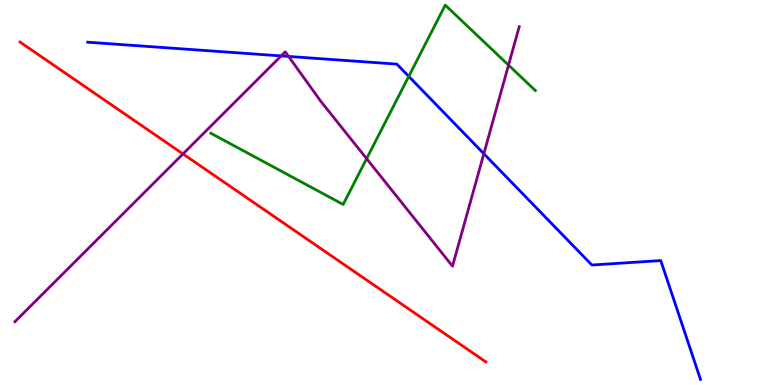[{'lines': ['blue', 'red'], 'intersections': []}, {'lines': ['green', 'red'], 'intersections': []}, {'lines': ['purple', 'red'], 'intersections': [{'x': 2.36, 'y': 6.0}]}, {'lines': ['blue', 'green'], 'intersections': [{'x': 5.27, 'y': 8.02}]}, {'lines': ['blue', 'purple'], 'intersections': [{'x': 3.63, 'y': 8.55}, {'x': 3.72, 'y': 8.53}, {'x': 6.24, 'y': 6.01}]}, {'lines': ['green', 'purple'], 'intersections': [{'x': 4.73, 'y': 5.88}, {'x': 6.56, 'y': 8.31}]}]